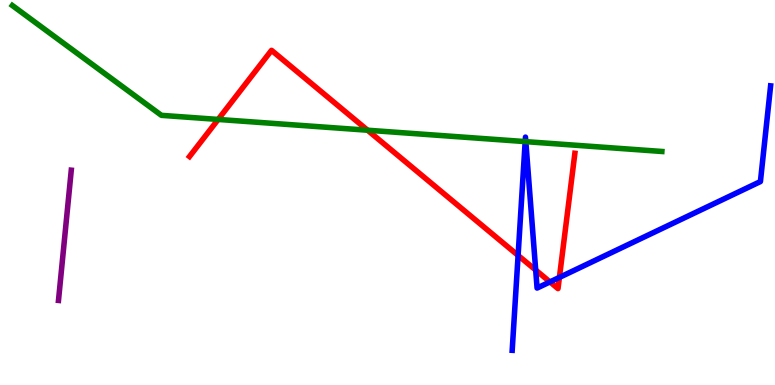[{'lines': ['blue', 'red'], 'intersections': [{'x': 6.69, 'y': 3.37}, {'x': 6.91, 'y': 2.99}, {'x': 7.1, 'y': 2.68}, {'x': 7.22, 'y': 2.79}]}, {'lines': ['green', 'red'], 'intersections': [{'x': 2.81, 'y': 6.9}, {'x': 4.74, 'y': 6.62}]}, {'lines': ['purple', 'red'], 'intersections': []}, {'lines': ['blue', 'green'], 'intersections': [{'x': 6.78, 'y': 6.32}, {'x': 6.78, 'y': 6.32}]}, {'lines': ['blue', 'purple'], 'intersections': []}, {'lines': ['green', 'purple'], 'intersections': []}]